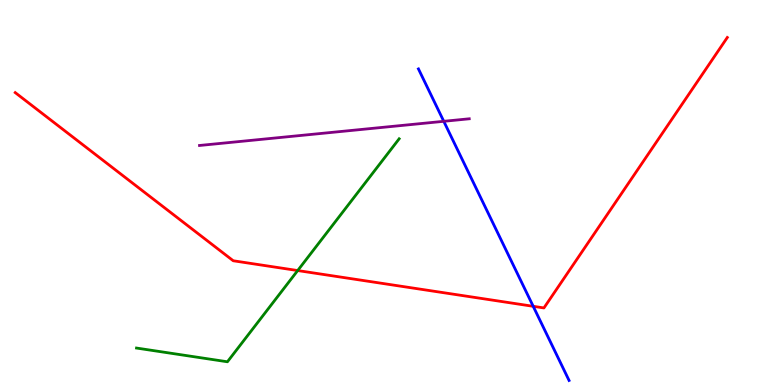[{'lines': ['blue', 'red'], 'intersections': [{'x': 6.88, 'y': 2.04}]}, {'lines': ['green', 'red'], 'intersections': [{'x': 3.84, 'y': 2.97}]}, {'lines': ['purple', 'red'], 'intersections': []}, {'lines': ['blue', 'green'], 'intersections': []}, {'lines': ['blue', 'purple'], 'intersections': [{'x': 5.73, 'y': 6.85}]}, {'lines': ['green', 'purple'], 'intersections': []}]